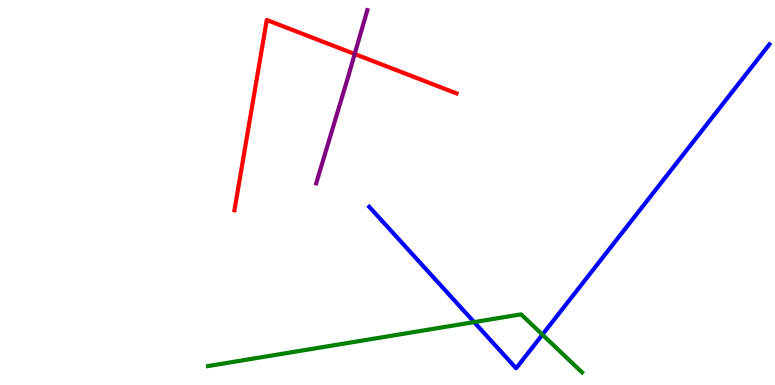[{'lines': ['blue', 'red'], 'intersections': []}, {'lines': ['green', 'red'], 'intersections': []}, {'lines': ['purple', 'red'], 'intersections': [{'x': 4.58, 'y': 8.6}]}, {'lines': ['blue', 'green'], 'intersections': [{'x': 6.12, 'y': 1.63}, {'x': 7.0, 'y': 1.31}]}, {'lines': ['blue', 'purple'], 'intersections': []}, {'lines': ['green', 'purple'], 'intersections': []}]